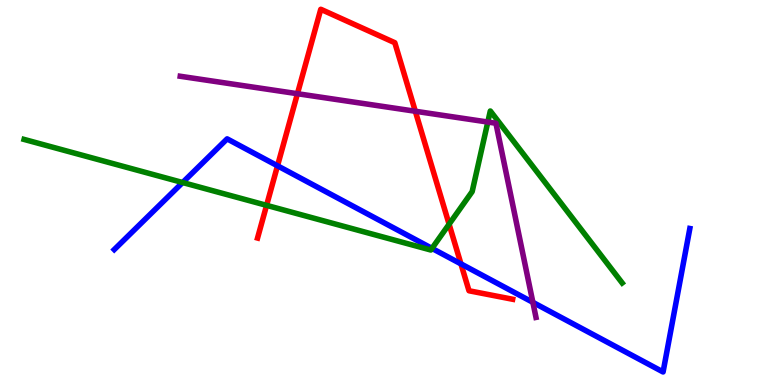[{'lines': ['blue', 'red'], 'intersections': [{'x': 3.58, 'y': 5.69}, {'x': 5.95, 'y': 3.15}]}, {'lines': ['green', 'red'], 'intersections': [{'x': 3.44, 'y': 4.67}, {'x': 5.79, 'y': 4.18}]}, {'lines': ['purple', 'red'], 'intersections': [{'x': 3.84, 'y': 7.57}, {'x': 5.36, 'y': 7.11}]}, {'lines': ['blue', 'green'], 'intersections': [{'x': 2.36, 'y': 5.26}, {'x': 5.57, 'y': 3.55}]}, {'lines': ['blue', 'purple'], 'intersections': [{'x': 6.88, 'y': 2.15}]}, {'lines': ['green', 'purple'], 'intersections': [{'x': 6.29, 'y': 6.83}]}]